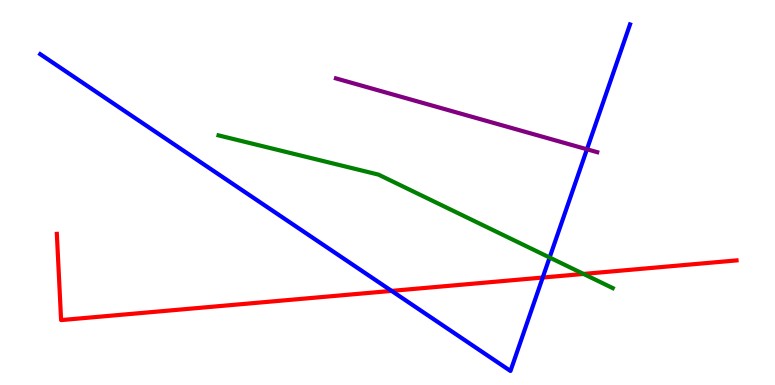[{'lines': ['blue', 'red'], 'intersections': [{'x': 5.05, 'y': 2.44}, {'x': 7.0, 'y': 2.79}]}, {'lines': ['green', 'red'], 'intersections': [{'x': 7.53, 'y': 2.88}]}, {'lines': ['purple', 'red'], 'intersections': []}, {'lines': ['blue', 'green'], 'intersections': [{'x': 7.09, 'y': 3.31}]}, {'lines': ['blue', 'purple'], 'intersections': [{'x': 7.57, 'y': 6.12}]}, {'lines': ['green', 'purple'], 'intersections': []}]